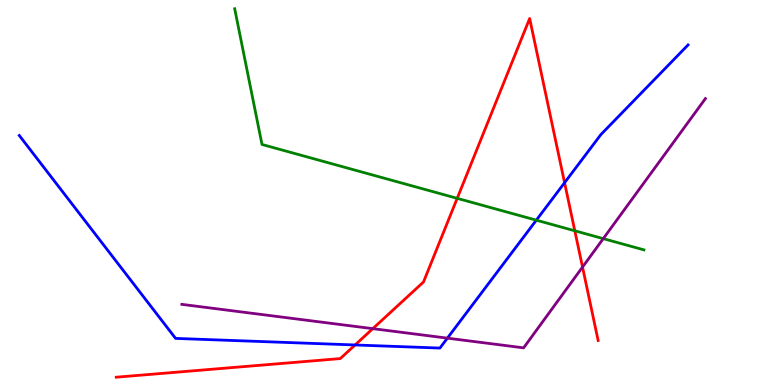[{'lines': ['blue', 'red'], 'intersections': [{'x': 4.58, 'y': 1.04}, {'x': 7.28, 'y': 5.25}]}, {'lines': ['green', 'red'], 'intersections': [{'x': 5.9, 'y': 4.85}, {'x': 7.42, 'y': 4.01}]}, {'lines': ['purple', 'red'], 'intersections': [{'x': 4.81, 'y': 1.46}, {'x': 7.52, 'y': 3.06}]}, {'lines': ['blue', 'green'], 'intersections': [{'x': 6.92, 'y': 4.28}]}, {'lines': ['blue', 'purple'], 'intersections': [{'x': 5.77, 'y': 1.22}]}, {'lines': ['green', 'purple'], 'intersections': [{'x': 7.78, 'y': 3.8}]}]